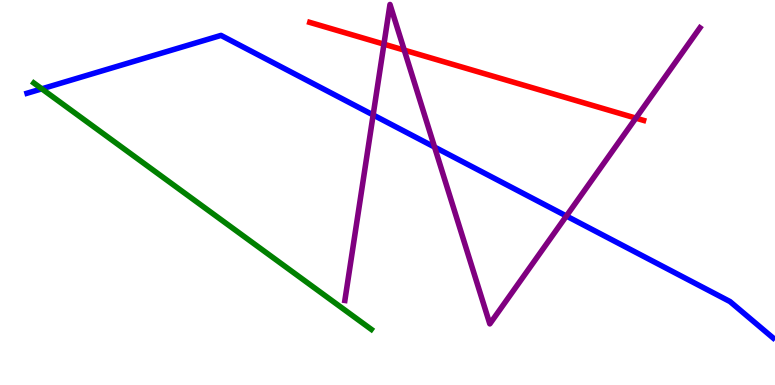[{'lines': ['blue', 'red'], 'intersections': []}, {'lines': ['green', 'red'], 'intersections': []}, {'lines': ['purple', 'red'], 'intersections': [{'x': 4.95, 'y': 8.85}, {'x': 5.22, 'y': 8.7}, {'x': 8.2, 'y': 6.93}]}, {'lines': ['blue', 'green'], 'intersections': [{'x': 0.54, 'y': 7.69}]}, {'lines': ['blue', 'purple'], 'intersections': [{'x': 4.81, 'y': 7.01}, {'x': 5.61, 'y': 6.18}, {'x': 7.31, 'y': 4.39}]}, {'lines': ['green', 'purple'], 'intersections': []}]